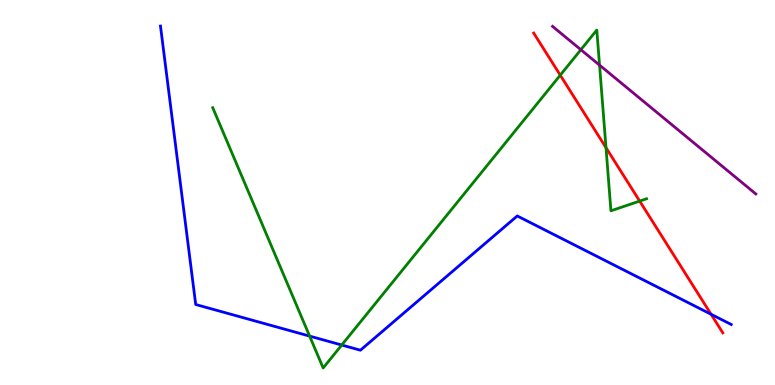[{'lines': ['blue', 'red'], 'intersections': [{'x': 9.18, 'y': 1.84}]}, {'lines': ['green', 'red'], 'intersections': [{'x': 7.23, 'y': 8.05}, {'x': 7.82, 'y': 6.16}, {'x': 8.25, 'y': 4.78}]}, {'lines': ['purple', 'red'], 'intersections': []}, {'lines': ['blue', 'green'], 'intersections': [{'x': 4.0, 'y': 1.27}, {'x': 4.41, 'y': 1.04}]}, {'lines': ['blue', 'purple'], 'intersections': []}, {'lines': ['green', 'purple'], 'intersections': [{'x': 7.5, 'y': 8.71}, {'x': 7.74, 'y': 8.31}]}]